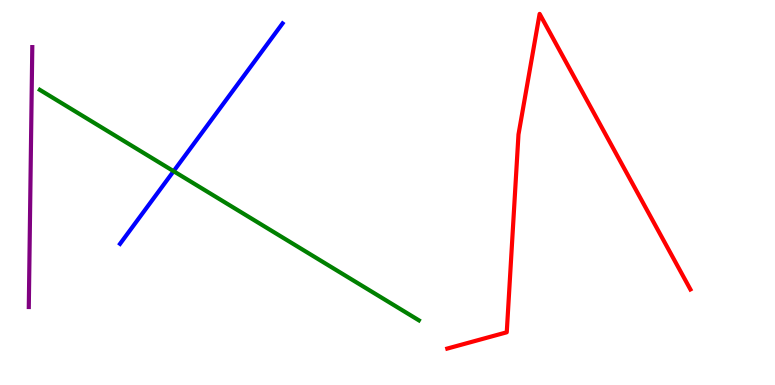[{'lines': ['blue', 'red'], 'intersections': []}, {'lines': ['green', 'red'], 'intersections': []}, {'lines': ['purple', 'red'], 'intersections': []}, {'lines': ['blue', 'green'], 'intersections': [{'x': 2.24, 'y': 5.55}]}, {'lines': ['blue', 'purple'], 'intersections': []}, {'lines': ['green', 'purple'], 'intersections': []}]